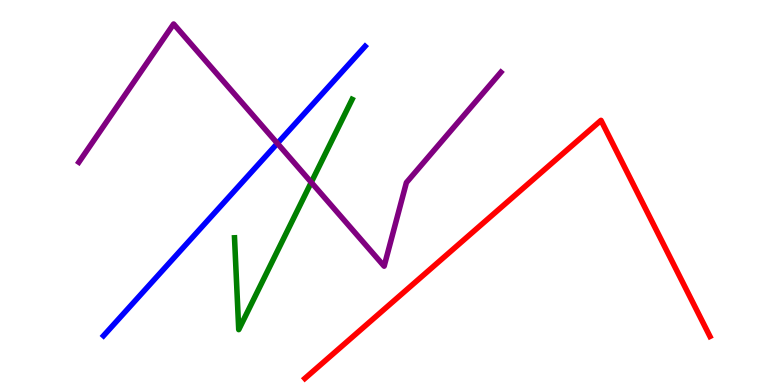[{'lines': ['blue', 'red'], 'intersections': []}, {'lines': ['green', 'red'], 'intersections': []}, {'lines': ['purple', 'red'], 'intersections': []}, {'lines': ['blue', 'green'], 'intersections': []}, {'lines': ['blue', 'purple'], 'intersections': [{'x': 3.58, 'y': 6.28}]}, {'lines': ['green', 'purple'], 'intersections': [{'x': 4.02, 'y': 5.26}]}]